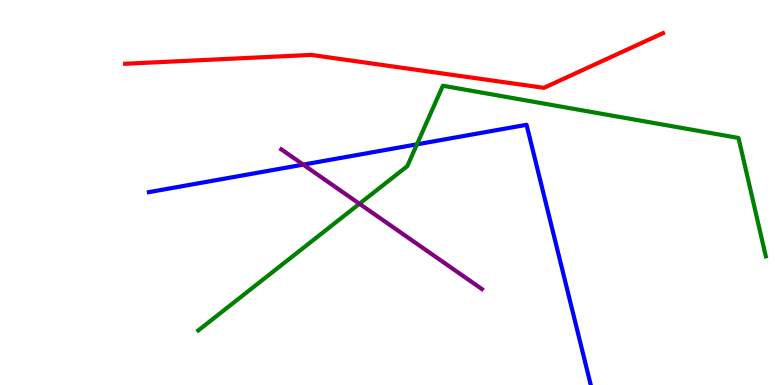[{'lines': ['blue', 'red'], 'intersections': []}, {'lines': ['green', 'red'], 'intersections': []}, {'lines': ['purple', 'red'], 'intersections': []}, {'lines': ['blue', 'green'], 'intersections': [{'x': 5.38, 'y': 6.25}]}, {'lines': ['blue', 'purple'], 'intersections': [{'x': 3.91, 'y': 5.72}]}, {'lines': ['green', 'purple'], 'intersections': [{'x': 4.64, 'y': 4.71}]}]